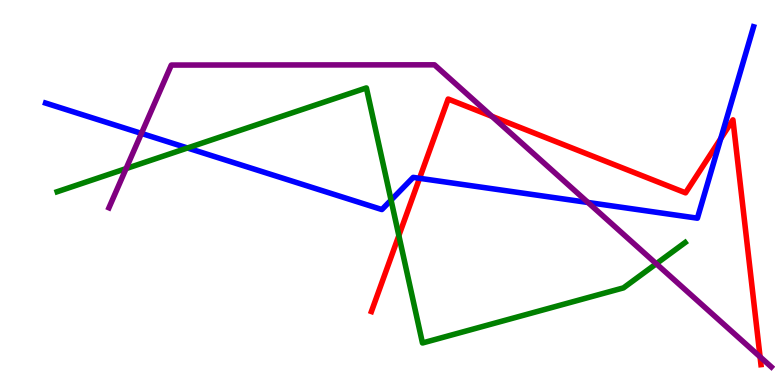[{'lines': ['blue', 'red'], 'intersections': [{'x': 5.41, 'y': 5.37}, {'x': 9.3, 'y': 6.4}]}, {'lines': ['green', 'red'], 'intersections': [{'x': 5.15, 'y': 3.88}]}, {'lines': ['purple', 'red'], 'intersections': [{'x': 6.35, 'y': 6.98}, {'x': 9.81, 'y': 0.732}]}, {'lines': ['blue', 'green'], 'intersections': [{'x': 2.42, 'y': 6.16}, {'x': 5.05, 'y': 4.8}]}, {'lines': ['blue', 'purple'], 'intersections': [{'x': 1.83, 'y': 6.53}, {'x': 7.59, 'y': 4.74}]}, {'lines': ['green', 'purple'], 'intersections': [{'x': 1.63, 'y': 5.62}, {'x': 8.47, 'y': 3.15}]}]